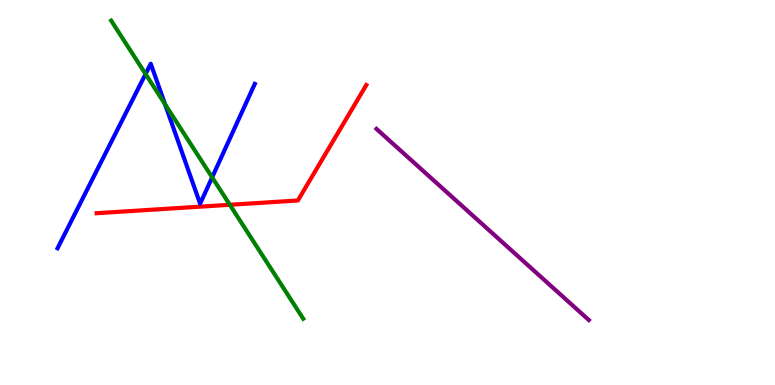[{'lines': ['blue', 'red'], 'intersections': []}, {'lines': ['green', 'red'], 'intersections': [{'x': 2.97, 'y': 4.68}]}, {'lines': ['purple', 'red'], 'intersections': []}, {'lines': ['blue', 'green'], 'intersections': [{'x': 1.88, 'y': 8.08}, {'x': 2.13, 'y': 7.29}, {'x': 2.74, 'y': 5.39}]}, {'lines': ['blue', 'purple'], 'intersections': []}, {'lines': ['green', 'purple'], 'intersections': []}]